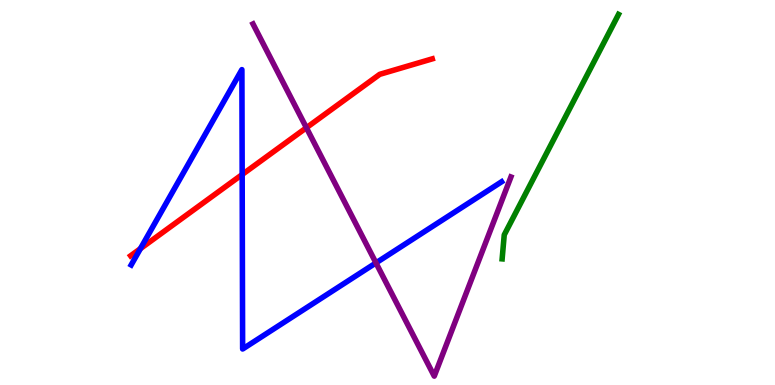[{'lines': ['blue', 'red'], 'intersections': [{'x': 1.81, 'y': 3.54}, {'x': 3.12, 'y': 5.47}]}, {'lines': ['green', 'red'], 'intersections': []}, {'lines': ['purple', 'red'], 'intersections': [{'x': 3.95, 'y': 6.68}]}, {'lines': ['blue', 'green'], 'intersections': []}, {'lines': ['blue', 'purple'], 'intersections': [{'x': 4.85, 'y': 3.17}]}, {'lines': ['green', 'purple'], 'intersections': []}]